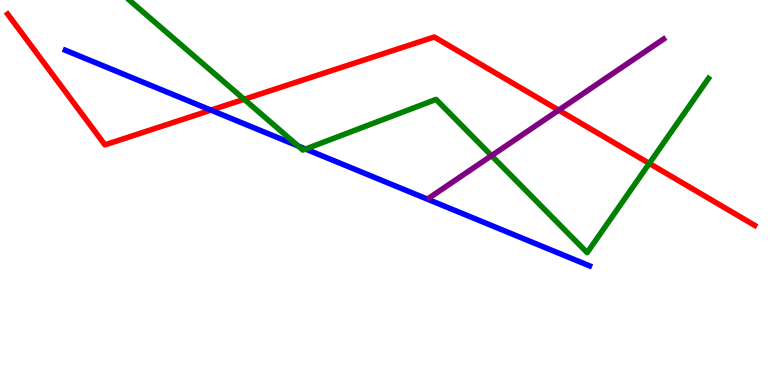[{'lines': ['blue', 'red'], 'intersections': [{'x': 2.72, 'y': 7.14}]}, {'lines': ['green', 'red'], 'intersections': [{'x': 3.15, 'y': 7.42}, {'x': 8.38, 'y': 5.76}]}, {'lines': ['purple', 'red'], 'intersections': [{'x': 7.21, 'y': 7.14}]}, {'lines': ['blue', 'green'], 'intersections': [{'x': 3.85, 'y': 6.21}, {'x': 3.94, 'y': 6.13}]}, {'lines': ['blue', 'purple'], 'intersections': []}, {'lines': ['green', 'purple'], 'intersections': [{'x': 6.34, 'y': 5.96}]}]